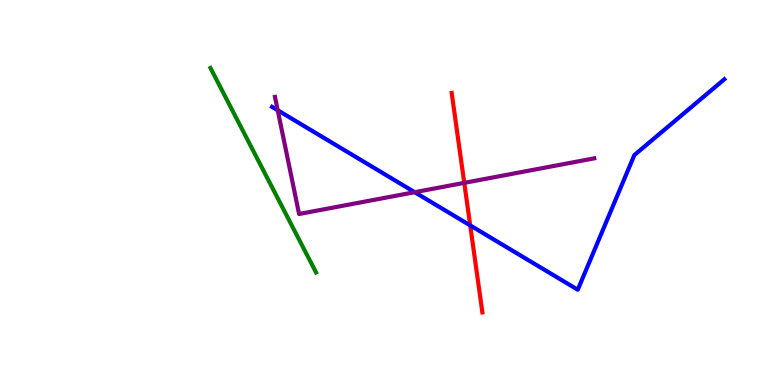[{'lines': ['blue', 'red'], 'intersections': [{'x': 6.07, 'y': 4.15}]}, {'lines': ['green', 'red'], 'intersections': []}, {'lines': ['purple', 'red'], 'intersections': [{'x': 5.99, 'y': 5.25}]}, {'lines': ['blue', 'green'], 'intersections': []}, {'lines': ['blue', 'purple'], 'intersections': [{'x': 3.58, 'y': 7.14}, {'x': 5.35, 'y': 5.01}]}, {'lines': ['green', 'purple'], 'intersections': []}]